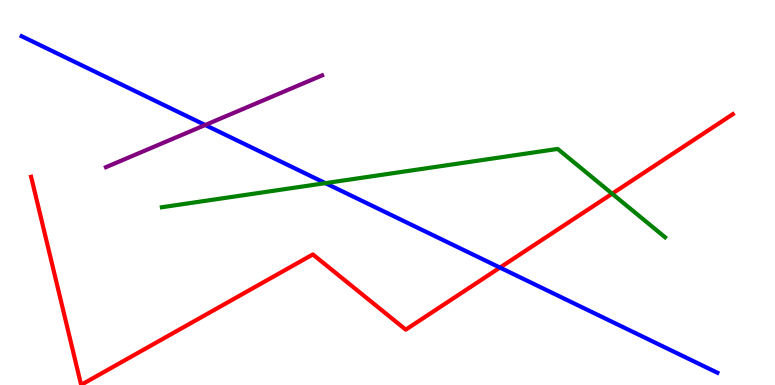[{'lines': ['blue', 'red'], 'intersections': [{'x': 6.45, 'y': 3.05}]}, {'lines': ['green', 'red'], 'intersections': [{'x': 7.9, 'y': 4.97}]}, {'lines': ['purple', 'red'], 'intersections': []}, {'lines': ['blue', 'green'], 'intersections': [{'x': 4.2, 'y': 5.24}]}, {'lines': ['blue', 'purple'], 'intersections': [{'x': 2.65, 'y': 6.75}]}, {'lines': ['green', 'purple'], 'intersections': []}]